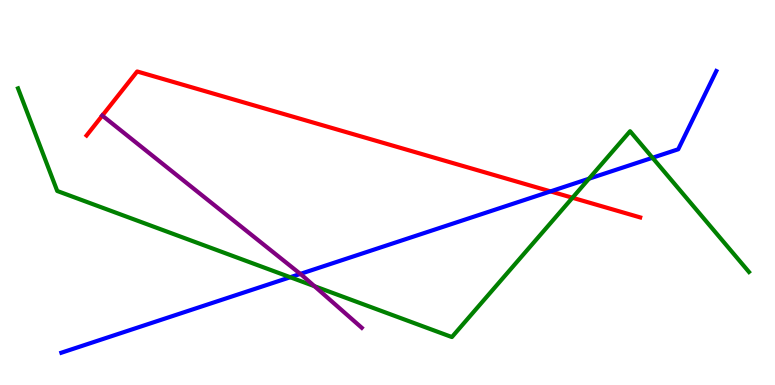[{'lines': ['blue', 'red'], 'intersections': [{'x': 7.1, 'y': 5.03}]}, {'lines': ['green', 'red'], 'intersections': [{'x': 7.39, 'y': 4.86}]}, {'lines': ['purple', 'red'], 'intersections': [{'x': 1.32, 'y': 7.0}]}, {'lines': ['blue', 'green'], 'intersections': [{'x': 3.75, 'y': 2.8}, {'x': 7.6, 'y': 5.36}, {'x': 8.42, 'y': 5.9}]}, {'lines': ['blue', 'purple'], 'intersections': [{'x': 3.88, 'y': 2.89}]}, {'lines': ['green', 'purple'], 'intersections': [{'x': 4.06, 'y': 2.57}]}]